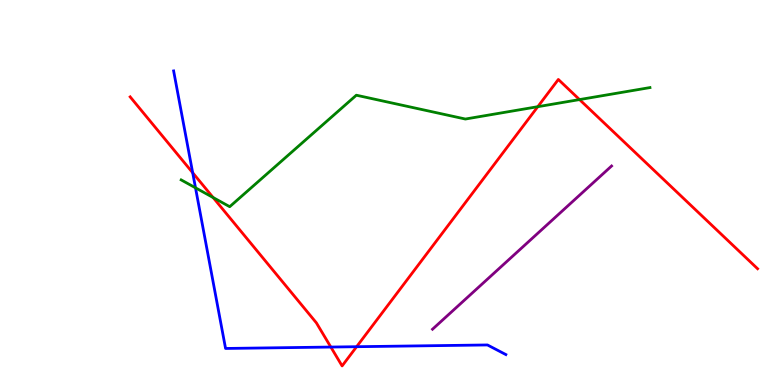[{'lines': ['blue', 'red'], 'intersections': [{'x': 2.49, 'y': 5.51}, {'x': 4.27, 'y': 0.986}, {'x': 4.6, 'y': 0.995}]}, {'lines': ['green', 'red'], 'intersections': [{'x': 2.75, 'y': 4.87}, {'x': 6.94, 'y': 7.23}, {'x': 7.48, 'y': 7.41}]}, {'lines': ['purple', 'red'], 'intersections': []}, {'lines': ['blue', 'green'], 'intersections': [{'x': 2.52, 'y': 5.12}]}, {'lines': ['blue', 'purple'], 'intersections': []}, {'lines': ['green', 'purple'], 'intersections': []}]